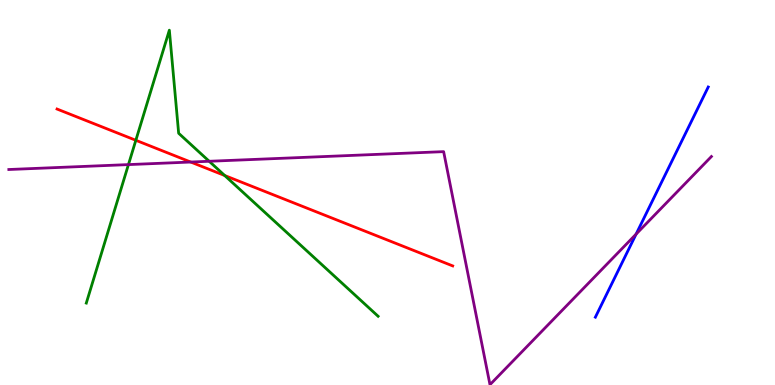[{'lines': ['blue', 'red'], 'intersections': []}, {'lines': ['green', 'red'], 'intersections': [{'x': 1.75, 'y': 6.36}, {'x': 2.9, 'y': 5.44}]}, {'lines': ['purple', 'red'], 'intersections': [{'x': 2.46, 'y': 5.79}]}, {'lines': ['blue', 'green'], 'intersections': []}, {'lines': ['blue', 'purple'], 'intersections': [{'x': 8.21, 'y': 3.92}]}, {'lines': ['green', 'purple'], 'intersections': [{'x': 1.66, 'y': 5.72}, {'x': 2.7, 'y': 5.81}]}]